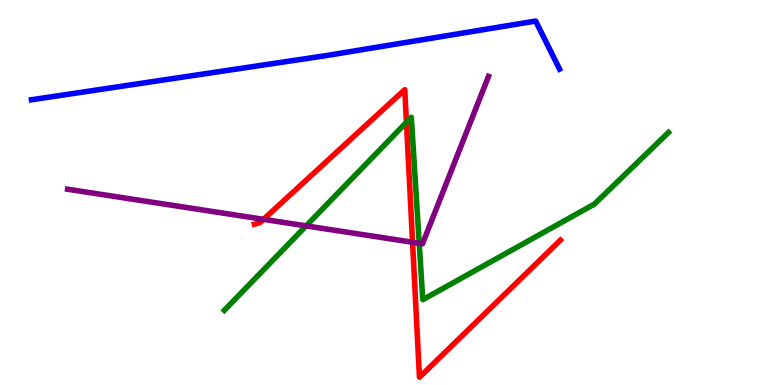[{'lines': ['blue', 'red'], 'intersections': []}, {'lines': ['green', 'red'], 'intersections': [{'x': 5.24, 'y': 6.82}]}, {'lines': ['purple', 'red'], 'intersections': [{'x': 3.4, 'y': 4.3}, {'x': 5.32, 'y': 3.71}]}, {'lines': ['blue', 'green'], 'intersections': []}, {'lines': ['blue', 'purple'], 'intersections': []}, {'lines': ['green', 'purple'], 'intersections': [{'x': 3.95, 'y': 4.13}, {'x': 5.41, 'y': 3.68}]}]